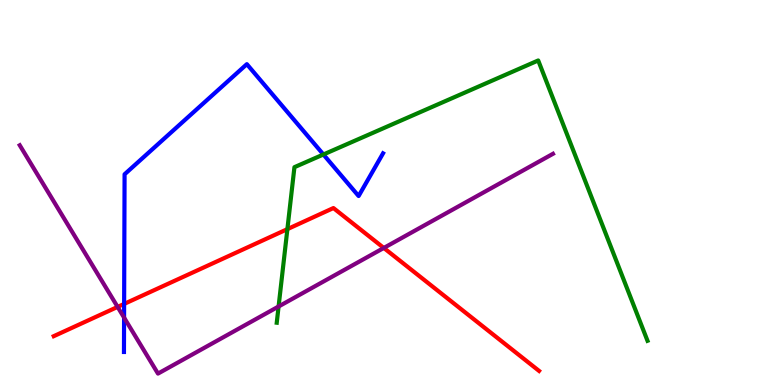[{'lines': ['blue', 'red'], 'intersections': [{'x': 1.6, 'y': 2.11}]}, {'lines': ['green', 'red'], 'intersections': [{'x': 3.71, 'y': 4.05}]}, {'lines': ['purple', 'red'], 'intersections': [{'x': 1.52, 'y': 2.03}, {'x': 4.95, 'y': 3.56}]}, {'lines': ['blue', 'green'], 'intersections': [{'x': 4.17, 'y': 5.99}]}, {'lines': ['blue', 'purple'], 'intersections': [{'x': 1.6, 'y': 1.75}]}, {'lines': ['green', 'purple'], 'intersections': [{'x': 3.59, 'y': 2.04}]}]